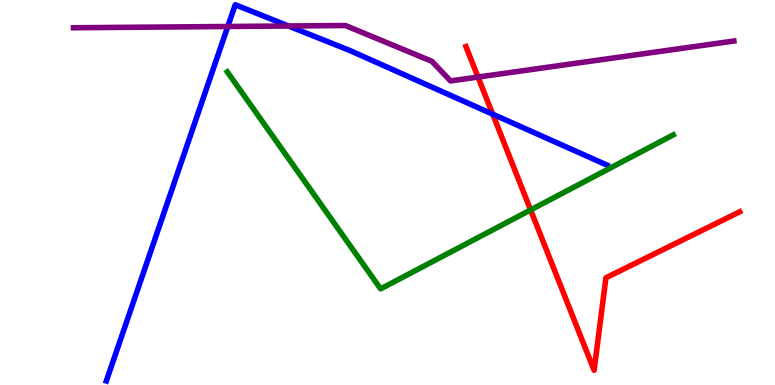[{'lines': ['blue', 'red'], 'intersections': [{'x': 6.36, 'y': 7.03}]}, {'lines': ['green', 'red'], 'intersections': [{'x': 6.85, 'y': 4.55}]}, {'lines': ['purple', 'red'], 'intersections': [{'x': 6.17, 'y': 8.0}]}, {'lines': ['blue', 'green'], 'intersections': []}, {'lines': ['blue', 'purple'], 'intersections': [{'x': 2.94, 'y': 9.31}, {'x': 3.72, 'y': 9.32}]}, {'lines': ['green', 'purple'], 'intersections': []}]